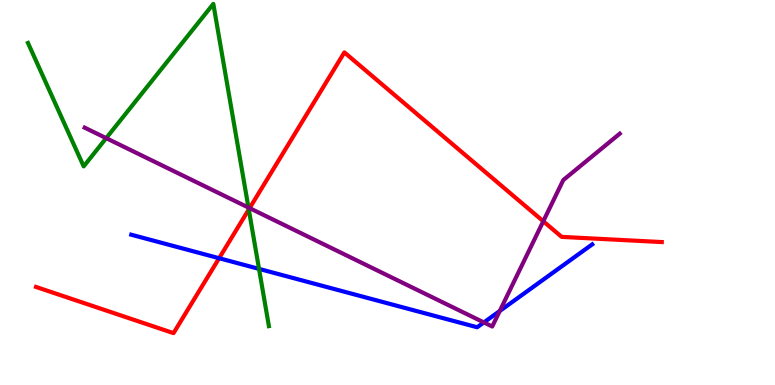[{'lines': ['blue', 'red'], 'intersections': [{'x': 2.83, 'y': 3.29}]}, {'lines': ['green', 'red'], 'intersections': [{'x': 3.21, 'y': 4.56}]}, {'lines': ['purple', 'red'], 'intersections': [{'x': 3.22, 'y': 4.59}, {'x': 7.01, 'y': 4.25}]}, {'lines': ['blue', 'green'], 'intersections': [{'x': 3.34, 'y': 3.02}]}, {'lines': ['blue', 'purple'], 'intersections': [{'x': 6.24, 'y': 1.63}, {'x': 6.45, 'y': 1.92}]}, {'lines': ['green', 'purple'], 'intersections': [{'x': 1.37, 'y': 6.41}, {'x': 3.21, 'y': 4.61}]}]